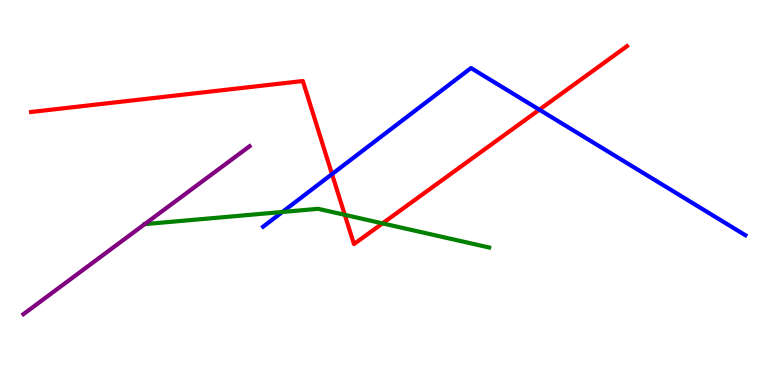[{'lines': ['blue', 'red'], 'intersections': [{'x': 4.28, 'y': 5.48}, {'x': 6.96, 'y': 7.15}]}, {'lines': ['green', 'red'], 'intersections': [{'x': 4.45, 'y': 4.42}, {'x': 4.94, 'y': 4.2}]}, {'lines': ['purple', 'red'], 'intersections': []}, {'lines': ['blue', 'green'], 'intersections': [{'x': 3.64, 'y': 4.49}]}, {'lines': ['blue', 'purple'], 'intersections': []}, {'lines': ['green', 'purple'], 'intersections': []}]